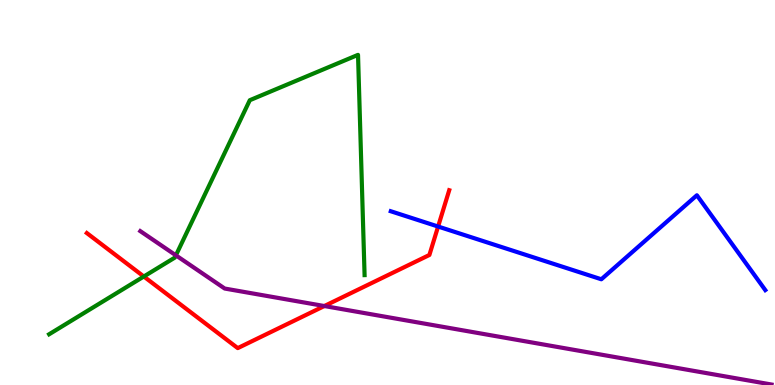[{'lines': ['blue', 'red'], 'intersections': [{'x': 5.65, 'y': 4.12}]}, {'lines': ['green', 'red'], 'intersections': [{'x': 1.86, 'y': 2.82}]}, {'lines': ['purple', 'red'], 'intersections': [{'x': 4.19, 'y': 2.05}]}, {'lines': ['blue', 'green'], 'intersections': []}, {'lines': ['blue', 'purple'], 'intersections': []}, {'lines': ['green', 'purple'], 'intersections': [{'x': 2.27, 'y': 3.37}]}]